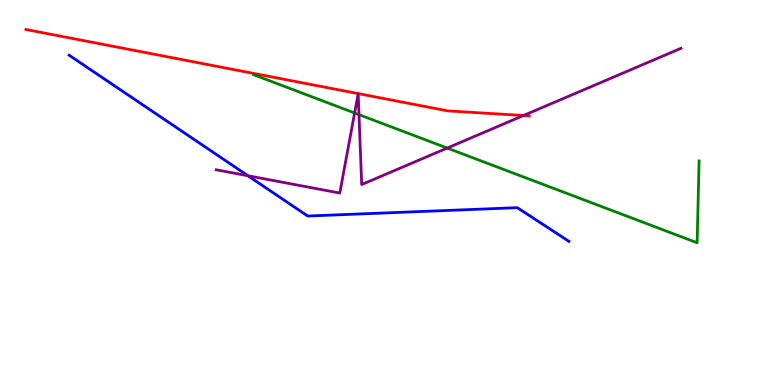[{'lines': ['blue', 'red'], 'intersections': []}, {'lines': ['green', 'red'], 'intersections': []}, {'lines': ['purple', 'red'], 'intersections': [{'x': 6.75, 'y': 7.0}]}, {'lines': ['blue', 'green'], 'intersections': []}, {'lines': ['blue', 'purple'], 'intersections': [{'x': 3.2, 'y': 5.44}]}, {'lines': ['green', 'purple'], 'intersections': [{'x': 4.58, 'y': 7.07}, {'x': 4.63, 'y': 7.02}, {'x': 5.77, 'y': 6.15}]}]